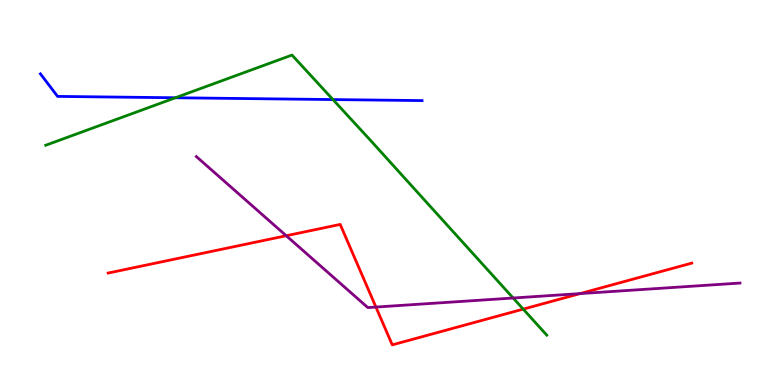[{'lines': ['blue', 'red'], 'intersections': []}, {'lines': ['green', 'red'], 'intersections': [{'x': 6.75, 'y': 1.97}]}, {'lines': ['purple', 'red'], 'intersections': [{'x': 3.69, 'y': 3.88}, {'x': 4.85, 'y': 2.02}, {'x': 7.49, 'y': 2.37}]}, {'lines': ['blue', 'green'], 'intersections': [{'x': 2.26, 'y': 7.46}, {'x': 4.3, 'y': 7.41}]}, {'lines': ['blue', 'purple'], 'intersections': []}, {'lines': ['green', 'purple'], 'intersections': [{'x': 6.62, 'y': 2.26}]}]